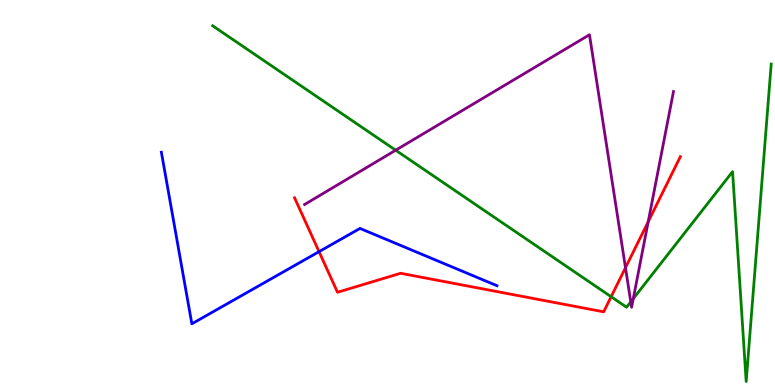[{'lines': ['blue', 'red'], 'intersections': [{'x': 4.12, 'y': 3.46}]}, {'lines': ['green', 'red'], 'intersections': [{'x': 7.89, 'y': 2.29}]}, {'lines': ['purple', 'red'], 'intersections': [{'x': 8.07, 'y': 3.05}, {'x': 8.36, 'y': 4.24}]}, {'lines': ['blue', 'green'], 'intersections': []}, {'lines': ['blue', 'purple'], 'intersections': []}, {'lines': ['green', 'purple'], 'intersections': [{'x': 5.11, 'y': 6.1}, {'x': 8.14, 'y': 2.16}, {'x': 8.17, 'y': 2.24}]}]